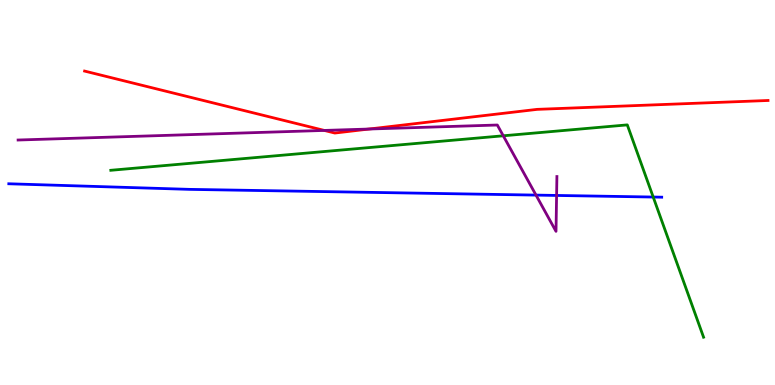[{'lines': ['blue', 'red'], 'intersections': []}, {'lines': ['green', 'red'], 'intersections': []}, {'lines': ['purple', 'red'], 'intersections': [{'x': 4.18, 'y': 6.61}, {'x': 4.76, 'y': 6.65}]}, {'lines': ['blue', 'green'], 'intersections': [{'x': 8.43, 'y': 4.88}]}, {'lines': ['blue', 'purple'], 'intersections': [{'x': 6.92, 'y': 4.93}, {'x': 7.18, 'y': 4.92}]}, {'lines': ['green', 'purple'], 'intersections': [{'x': 6.49, 'y': 6.47}]}]